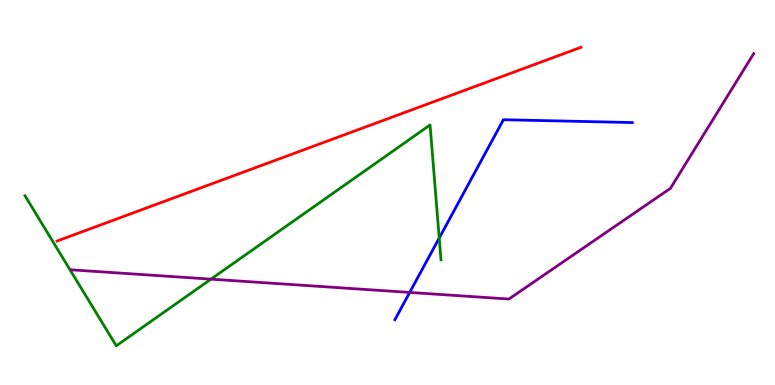[{'lines': ['blue', 'red'], 'intersections': []}, {'lines': ['green', 'red'], 'intersections': []}, {'lines': ['purple', 'red'], 'intersections': []}, {'lines': ['blue', 'green'], 'intersections': [{'x': 5.67, 'y': 3.82}]}, {'lines': ['blue', 'purple'], 'intersections': [{'x': 5.29, 'y': 2.4}]}, {'lines': ['green', 'purple'], 'intersections': [{'x': 2.72, 'y': 2.75}]}]